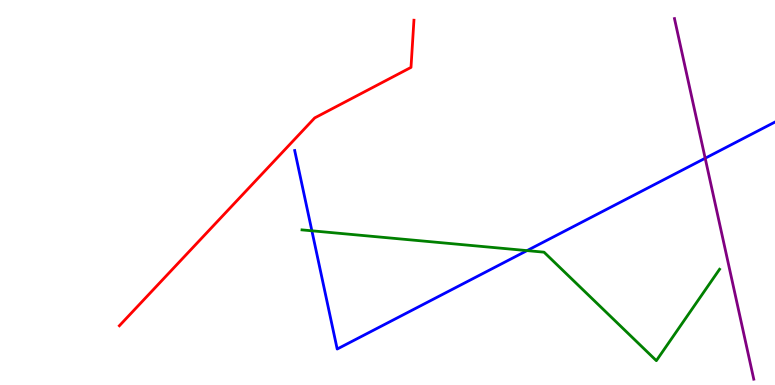[{'lines': ['blue', 'red'], 'intersections': []}, {'lines': ['green', 'red'], 'intersections': []}, {'lines': ['purple', 'red'], 'intersections': []}, {'lines': ['blue', 'green'], 'intersections': [{'x': 4.02, 'y': 4.01}, {'x': 6.8, 'y': 3.49}]}, {'lines': ['blue', 'purple'], 'intersections': [{'x': 9.1, 'y': 5.89}]}, {'lines': ['green', 'purple'], 'intersections': []}]